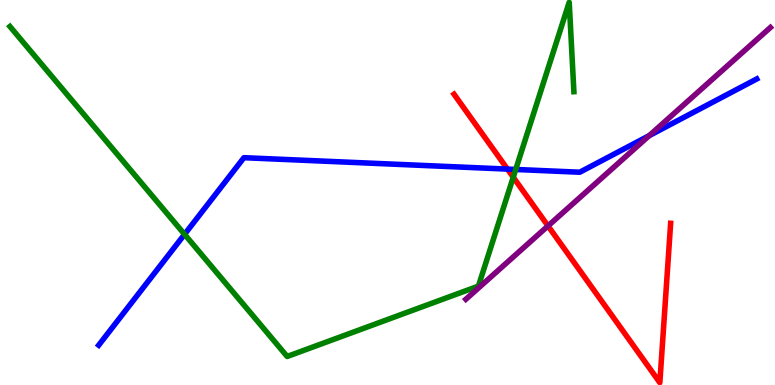[{'lines': ['blue', 'red'], 'intersections': [{'x': 6.55, 'y': 5.61}]}, {'lines': ['green', 'red'], 'intersections': [{'x': 6.62, 'y': 5.4}]}, {'lines': ['purple', 'red'], 'intersections': [{'x': 7.07, 'y': 4.13}]}, {'lines': ['blue', 'green'], 'intersections': [{'x': 2.38, 'y': 3.91}, {'x': 6.65, 'y': 5.6}]}, {'lines': ['blue', 'purple'], 'intersections': [{'x': 8.38, 'y': 6.48}]}, {'lines': ['green', 'purple'], 'intersections': []}]